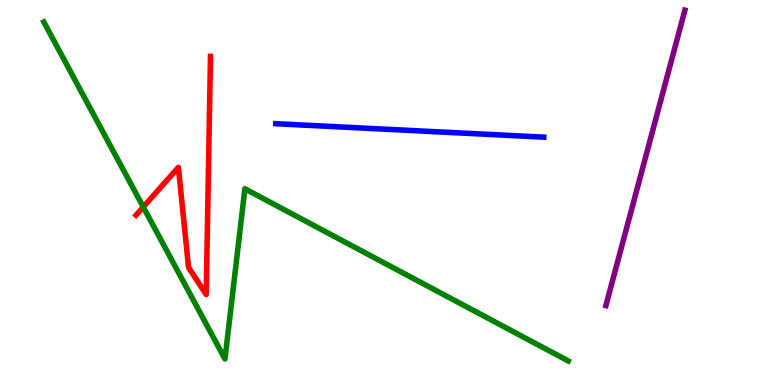[{'lines': ['blue', 'red'], 'intersections': []}, {'lines': ['green', 'red'], 'intersections': [{'x': 1.85, 'y': 4.62}]}, {'lines': ['purple', 'red'], 'intersections': []}, {'lines': ['blue', 'green'], 'intersections': []}, {'lines': ['blue', 'purple'], 'intersections': []}, {'lines': ['green', 'purple'], 'intersections': []}]